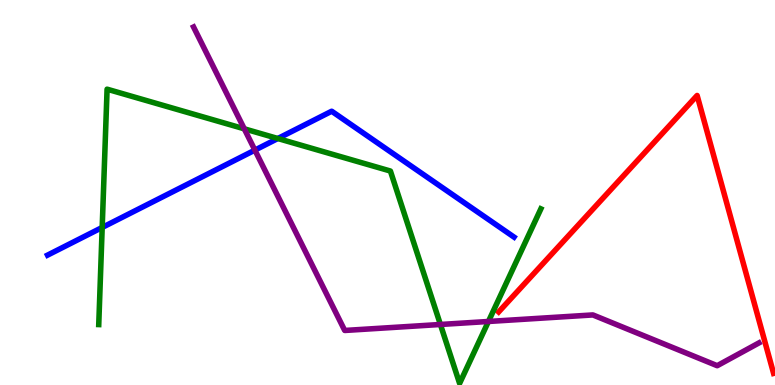[{'lines': ['blue', 'red'], 'intersections': []}, {'lines': ['green', 'red'], 'intersections': []}, {'lines': ['purple', 'red'], 'intersections': []}, {'lines': ['blue', 'green'], 'intersections': [{'x': 1.32, 'y': 4.09}, {'x': 3.58, 'y': 6.4}]}, {'lines': ['blue', 'purple'], 'intersections': [{'x': 3.29, 'y': 6.1}]}, {'lines': ['green', 'purple'], 'intersections': [{'x': 3.15, 'y': 6.65}, {'x': 5.68, 'y': 1.57}, {'x': 6.3, 'y': 1.65}]}]